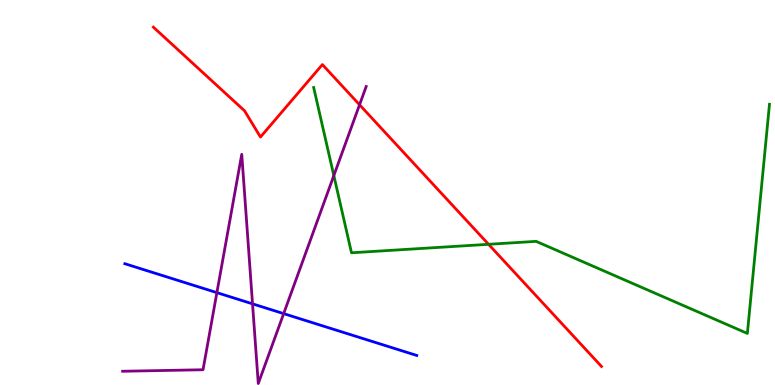[{'lines': ['blue', 'red'], 'intersections': []}, {'lines': ['green', 'red'], 'intersections': [{'x': 6.3, 'y': 3.65}]}, {'lines': ['purple', 'red'], 'intersections': [{'x': 4.64, 'y': 7.28}]}, {'lines': ['blue', 'green'], 'intersections': []}, {'lines': ['blue', 'purple'], 'intersections': [{'x': 2.8, 'y': 2.4}, {'x': 3.26, 'y': 2.11}, {'x': 3.66, 'y': 1.85}]}, {'lines': ['green', 'purple'], 'intersections': [{'x': 4.31, 'y': 5.44}]}]